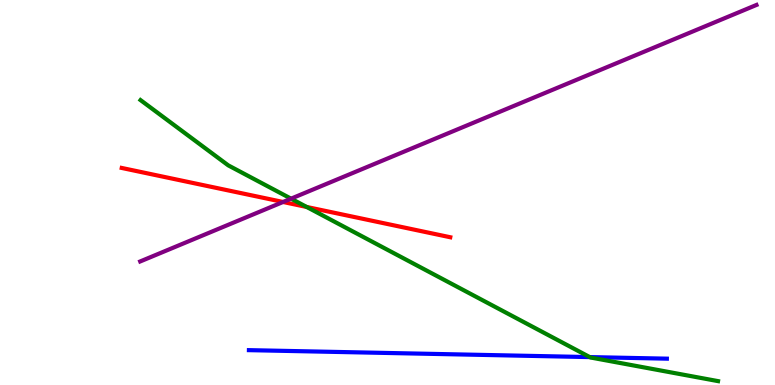[{'lines': ['blue', 'red'], 'intersections': []}, {'lines': ['green', 'red'], 'intersections': [{'x': 3.96, 'y': 4.62}]}, {'lines': ['purple', 'red'], 'intersections': [{'x': 3.65, 'y': 4.75}]}, {'lines': ['blue', 'green'], 'intersections': [{'x': 7.61, 'y': 0.725}]}, {'lines': ['blue', 'purple'], 'intersections': []}, {'lines': ['green', 'purple'], 'intersections': [{'x': 3.76, 'y': 4.84}]}]